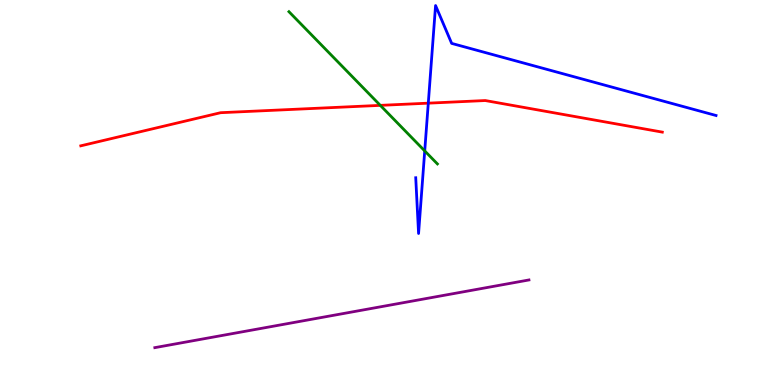[{'lines': ['blue', 'red'], 'intersections': [{'x': 5.53, 'y': 7.32}]}, {'lines': ['green', 'red'], 'intersections': [{'x': 4.91, 'y': 7.26}]}, {'lines': ['purple', 'red'], 'intersections': []}, {'lines': ['blue', 'green'], 'intersections': [{'x': 5.48, 'y': 6.08}]}, {'lines': ['blue', 'purple'], 'intersections': []}, {'lines': ['green', 'purple'], 'intersections': []}]